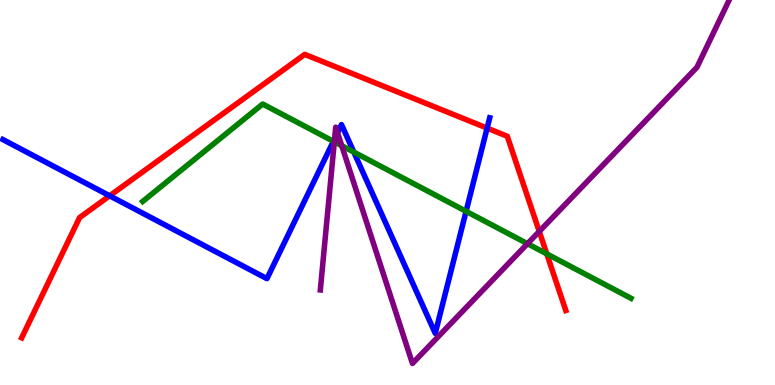[{'lines': ['blue', 'red'], 'intersections': [{'x': 1.41, 'y': 4.91}, {'x': 6.29, 'y': 6.67}]}, {'lines': ['green', 'red'], 'intersections': [{'x': 7.06, 'y': 3.41}]}, {'lines': ['purple', 'red'], 'intersections': [{'x': 6.96, 'y': 3.99}]}, {'lines': ['blue', 'green'], 'intersections': [{'x': 4.3, 'y': 6.33}, {'x': 4.57, 'y': 6.05}, {'x': 6.01, 'y': 4.51}]}, {'lines': ['blue', 'purple'], 'intersections': [{'x': 4.32, 'y': 6.4}, {'x': 4.36, 'y': 6.55}]}, {'lines': ['green', 'purple'], 'intersections': [{'x': 4.31, 'y': 6.32}, {'x': 4.41, 'y': 6.22}, {'x': 6.81, 'y': 3.67}]}]